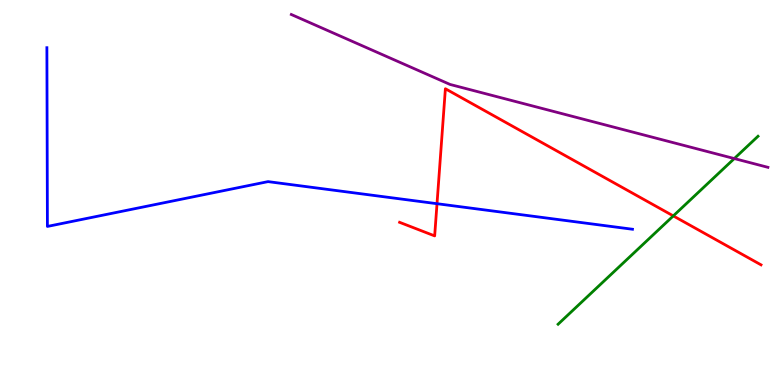[{'lines': ['blue', 'red'], 'intersections': [{'x': 5.64, 'y': 4.71}]}, {'lines': ['green', 'red'], 'intersections': [{'x': 8.69, 'y': 4.39}]}, {'lines': ['purple', 'red'], 'intersections': []}, {'lines': ['blue', 'green'], 'intersections': []}, {'lines': ['blue', 'purple'], 'intersections': []}, {'lines': ['green', 'purple'], 'intersections': [{'x': 9.47, 'y': 5.88}]}]